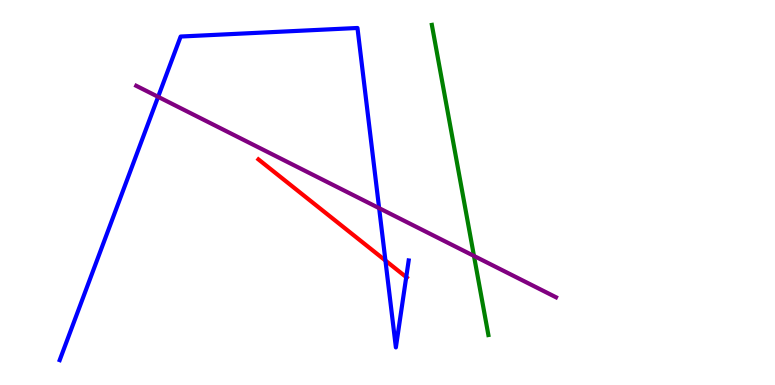[{'lines': ['blue', 'red'], 'intersections': [{'x': 4.97, 'y': 3.23}, {'x': 5.24, 'y': 2.8}]}, {'lines': ['green', 'red'], 'intersections': []}, {'lines': ['purple', 'red'], 'intersections': []}, {'lines': ['blue', 'green'], 'intersections': []}, {'lines': ['blue', 'purple'], 'intersections': [{'x': 2.04, 'y': 7.49}, {'x': 4.89, 'y': 4.59}]}, {'lines': ['green', 'purple'], 'intersections': [{'x': 6.12, 'y': 3.35}]}]